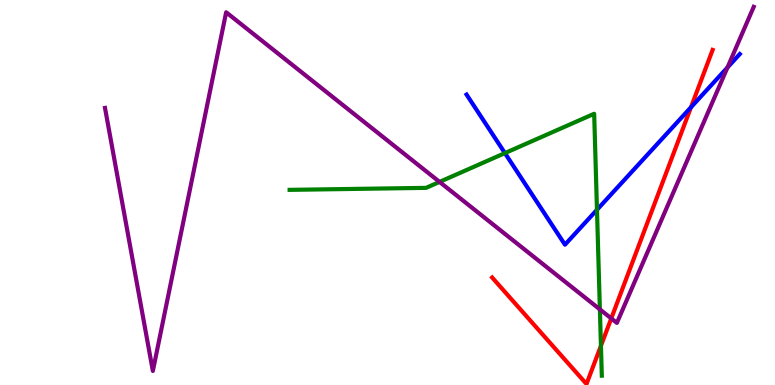[{'lines': ['blue', 'red'], 'intersections': [{'x': 8.92, 'y': 7.21}]}, {'lines': ['green', 'red'], 'intersections': [{'x': 7.75, 'y': 1.02}]}, {'lines': ['purple', 'red'], 'intersections': [{'x': 7.89, 'y': 1.73}]}, {'lines': ['blue', 'green'], 'intersections': [{'x': 6.52, 'y': 6.02}, {'x': 7.7, 'y': 4.55}]}, {'lines': ['blue', 'purple'], 'intersections': [{'x': 9.39, 'y': 8.25}]}, {'lines': ['green', 'purple'], 'intersections': [{'x': 5.67, 'y': 5.27}, {'x': 7.74, 'y': 1.96}]}]